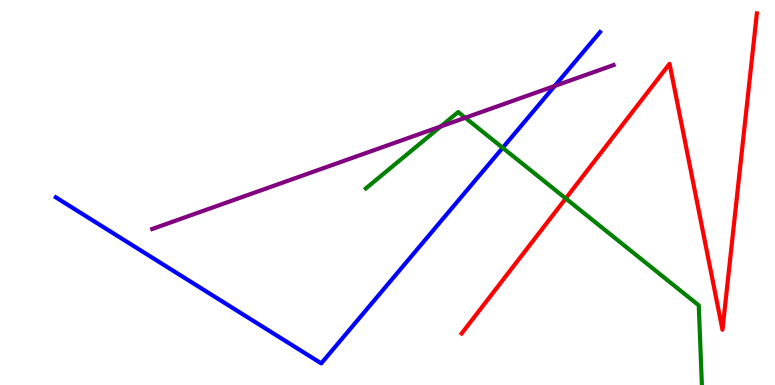[{'lines': ['blue', 'red'], 'intersections': []}, {'lines': ['green', 'red'], 'intersections': [{'x': 7.3, 'y': 4.84}]}, {'lines': ['purple', 'red'], 'intersections': []}, {'lines': ['blue', 'green'], 'intersections': [{'x': 6.49, 'y': 6.16}]}, {'lines': ['blue', 'purple'], 'intersections': [{'x': 7.16, 'y': 7.77}]}, {'lines': ['green', 'purple'], 'intersections': [{'x': 5.69, 'y': 6.72}, {'x': 6.0, 'y': 6.94}]}]